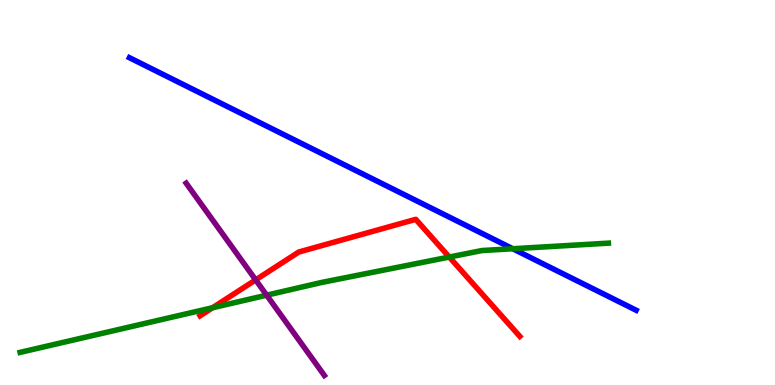[{'lines': ['blue', 'red'], 'intersections': []}, {'lines': ['green', 'red'], 'intersections': [{'x': 2.74, 'y': 2.01}, {'x': 5.8, 'y': 3.32}]}, {'lines': ['purple', 'red'], 'intersections': [{'x': 3.3, 'y': 2.73}]}, {'lines': ['blue', 'green'], 'intersections': [{'x': 6.62, 'y': 3.54}]}, {'lines': ['blue', 'purple'], 'intersections': []}, {'lines': ['green', 'purple'], 'intersections': [{'x': 3.44, 'y': 2.33}]}]